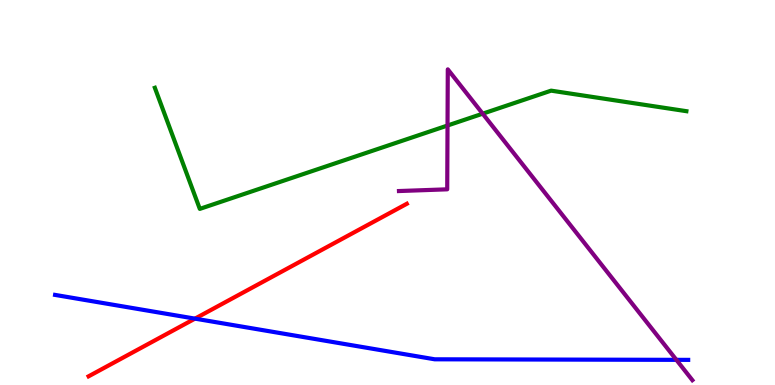[{'lines': ['blue', 'red'], 'intersections': [{'x': 2.52, 'y': 1.72}]}, {'lines': ['green', 'red'], 'intersections': []}, {'lines': ['purple', 'red'], 'intersections': []}, {'lines': ['blue', 'green'], 'intersections': []}, {'lines': ['blue', 'purple'], 'intersections': [{'x': 8.73, 'y': 0.653}]}, {'lines': ['green', 'purple'], 'intersections': [{'x': 5.77, 'y': 6.74}, {'x': 6.23, 'y': 7.05}]}]